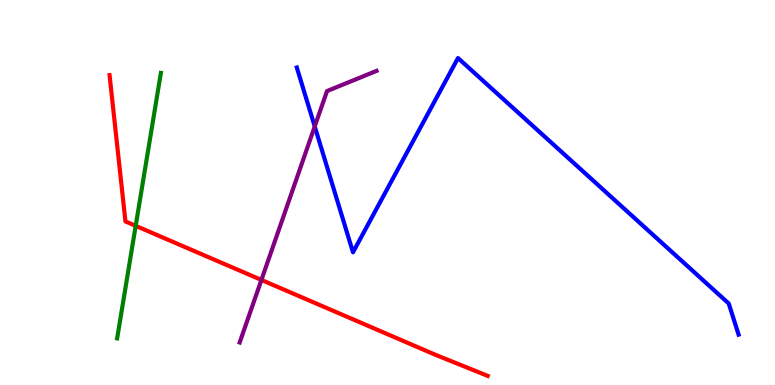[{'lines': ['blue', 'red'], 'intersections': []}, {'lines': ['green', 'red'], 'intersections': [{'x': 1.75, 'y': 4.13}]}, {'lines': ['purple', 'red'], 'intersections': [{'x': 3.37, 'y': 2.73}]}, {'lines': ['blue', 'green'], 'intersections': []}, {'lines': ['blue', 'purple'], 'intersections': [{'x': 4.06, 'y': 6.72}]}, {'lines': ['green', 'purple'], 'intersections': []}]